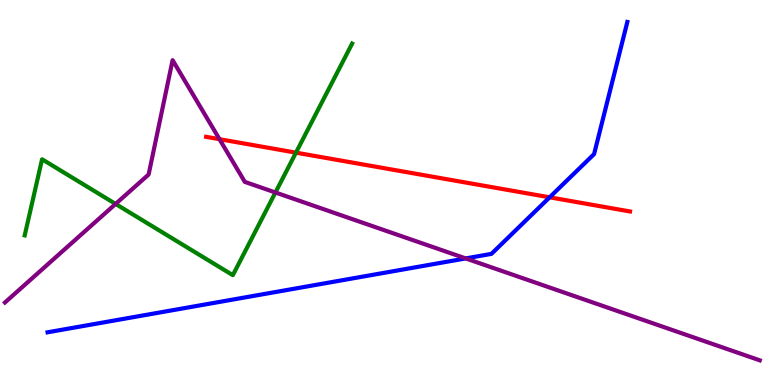[{'lines': ['blue', 'red'], 'intersections': [{'x': 7.09, 'y': 4.87}]}, {'lines': ['green', 'red'], 'intersections': [{'x': 3.82, 'y': 6.04}]}, {'lines': ['purple', 'red'], 'intersections': [{'x': 2.83, 'y': 6.38}]}, {'lines': ['blue', 'green'], 'intersections': []}, {'lines': ['blue', 'purple'], 'intersections': [{'x': 6.01, 'y': 3.29}]}, {'lines': ['green', 'purple'], 'intersections': [{'x': 1.49, 'y': 4.7}, {'x': 3.55, 'y': 5.0}]}]